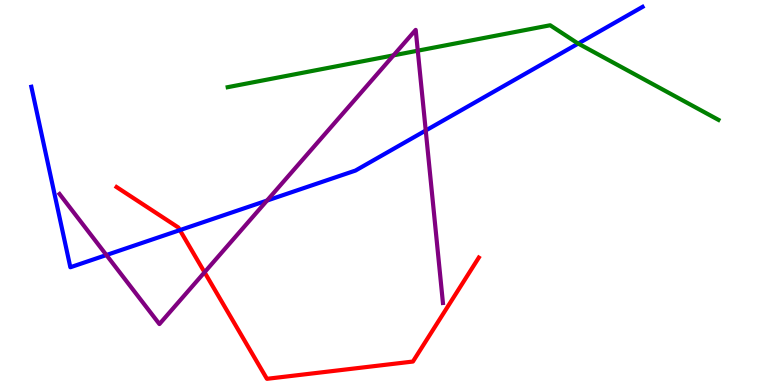[{'lines': ['blue', 'red'], 'intersections': [{'x': 2.32, 'y': 4.02}]}, {'lines': ['green', 'red'], 'intersections': []}, {'lines': ['purple', 'red'], 'intersections': [{'x': 2.64, 'y': 2.93}]}, {'lines': ['blue', 'green'], 'intersections': [{'x': 7.46, 'y': 8.87}]}, {'lines': ['blue', 'purple'], 'intersections': [{'x': 1.37, 'y': 3.38}, {'x': 3.45, 'y': 4.79}, {'x': 5.49, 'y': 6.61}]}, {'lines': ['green', 'purple'], 'intersections': [{'x': 5.08, 'y': 8.56}, {'x': 5.39, 'y': 8.68}]}]